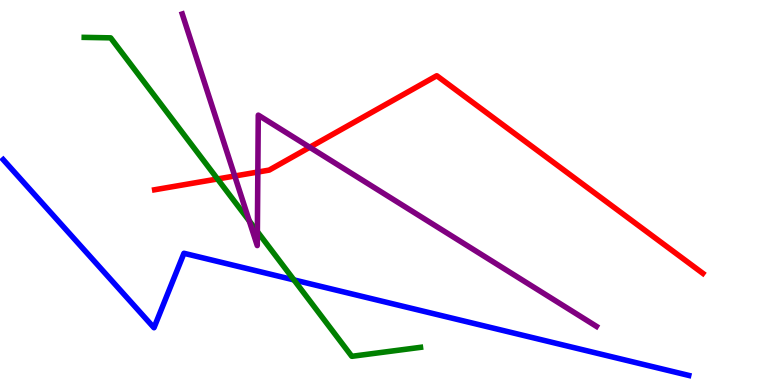[{'lines': ['blue', 'red'], 'intersections': []}, {'lines': ['green', 'red'], 'intersections': [{'x': 2.81, 'y': 5.35}]}, {'lines': ['purple', 'red'], 'intersections': [{'x': 3.03, 'y': 5.43}, {'x': 3.33, 'y': 5.53}, {'x': 4.0, 'y': 6.17}]}, {'lines': ['blue', 'green'], 'intersections': [{'x': 3.79, 'y': 2.73}]}, {'lines': ['blue', 'purple'], 'intersections': []}, {'lines': ['green', 'purple'], 'intersections': [{'x': 3.22, 'y': 4.26}, {'x': 3.32, 'y': 3.98}]}]